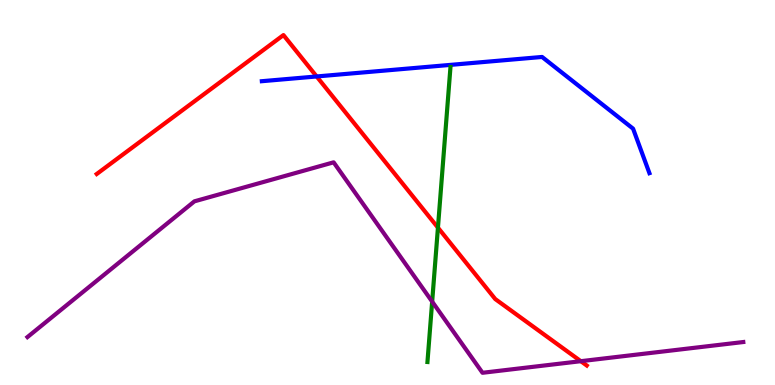[{'lines': ['blue', 'red'], 'intersections': [{'x': 4.09, 'y': 8.01}]}, {'lines': ['green', 'red'], 'intersections': [{'x': 5.65, 'y': 4.09}]}, {'lines': ['purple', 'red'], 'intersections': [{'x': 7.49, 'y': 0.618}]}, {'lines': ['blue', 'green'], 'intersections': []}, {'lines': ['blue', 'purple'], 'intersections': []}, {'lines': ['green', 'purple'], 'intersections': [{'x': 5.58, 'y': 2.17}]}]